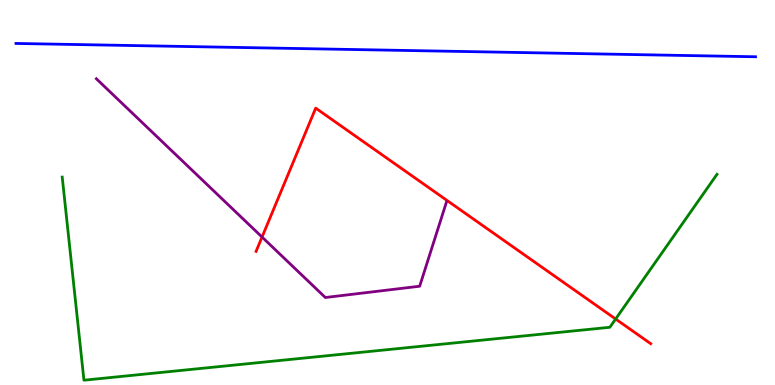[{'lines': ['blue', 'red'], 'intersections': []}, {'lines': ['green', 'red'], 'intersections': [{'x': 7.94, 'y': 1.71}]}, {'lines': ['purple', 'red'], 'intersections': [{'x': 3.38, 'y': 3.84}]}, {'lines': ['blue', 'green'], 'intersections': []}, {'lines': ['blue', 'purple'], 'intersections': []}, {'lines': ['green', 'purple'], 'intersections': []}]